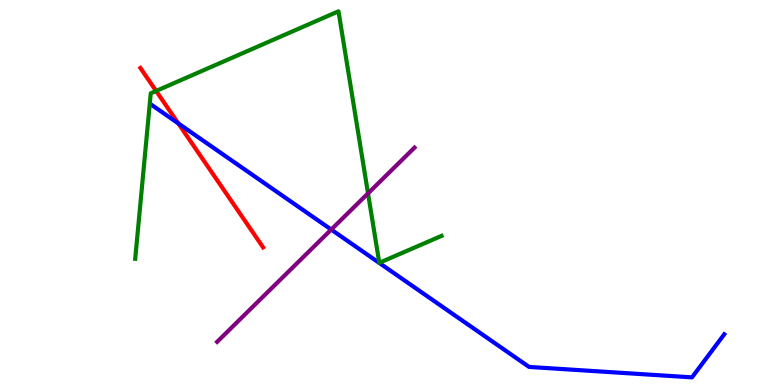[{'lines': ['blue', 'red'], 'intersections': [{'x': 2.3, 'y': 6.79}]}, {'lines': ['green', 'red'], 'intersections': [{'x': 2.01, 'y': 7.64}]}, {'lines': ['purple', 'red'], 'intersections': []}, {'lines': ['blue', 'green'], 'intersections': []}, {'lines': ['blue', 'purple'], 'intersections': [{'x': 4.27, 'y': 4.04}]}, {'lines': ['green', 'purple'], 'intersections': [{'x': 4.75, 'y': 4.98}]}]